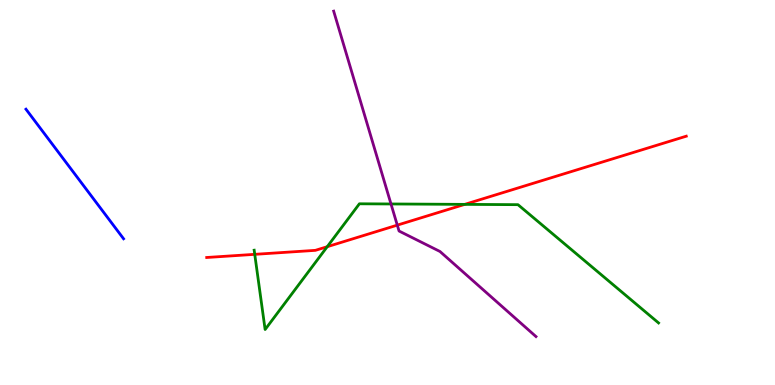[{'lines': ['blue', 'red'], 'intersections': []}, {'lines': ['green', 'red'], 'intersections': [{'x': 3.29, 'y': 3.39}, {'x': 4.22, 'y': 3.59}, {'x': 6.0, 'y': 4.69}]}, {'lines': ['purple', 'red'], 'intersections': [{'x': 5.13, 'y': 4.15}]}, {'lines': ['blue', 'green'], 'intersections': []}, {'lines': ['blue', 'purple'], 'intersections': []}, {'lines': ['green', 'purple'], 'intersections': [{'x': 5.05, 'y': 4.7}]}]